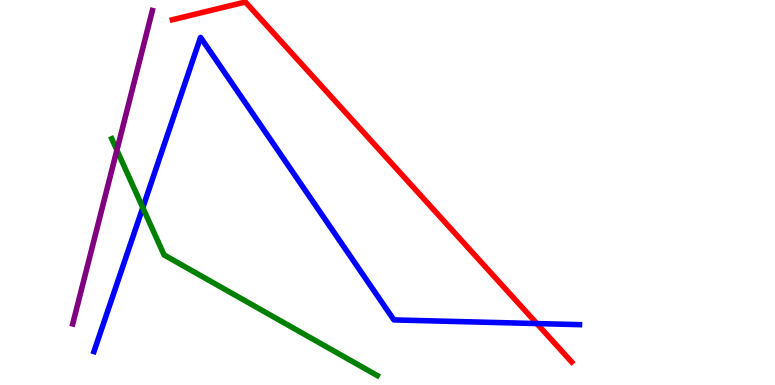[{'lines': ['blue', 'red'], 'intersections': [{'x': 6.93, 'y': 1.6}]}, {'lines': ['green', 'red'], 'intersections': []}, {'lines': ['purple', 'red'], 'intersections': []}, {'lines': ['blue', 'green'], 'intersections': [{'x': 1.84, 'y': 4.61}]}, {'lines': ['blue', 'purple'], 'intersections': []}, {'lines': ['green', 'purple'], 'intersections': [{'x': 1.51, 'y': 6.1}]}]